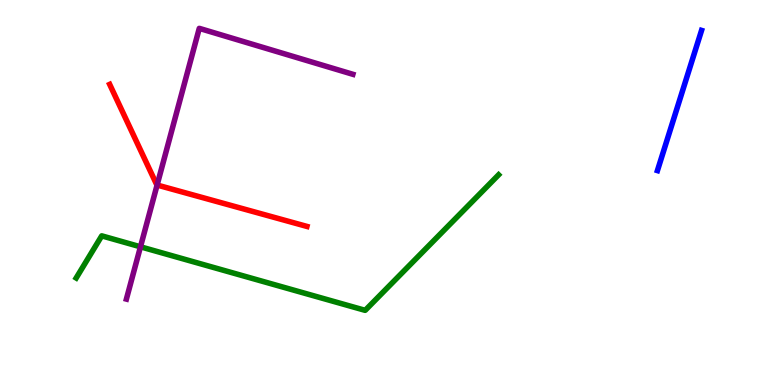[{'lines': ['blue', 'red'], 'intersections': []}, {'lines': ['green', 'red'], 'intersections': []}, {'lines': ['purple', 'red'], 'intersections': [{'x': 2.03, 'y': 5.19}]}, {'lines': ['blue', 'green'], 'intersections': []}, {'lines': ['blue', 'purple'], 'intersections': []}, {'lines': ['green', 'purple'], 'intersections': [{'x': 1.81, 'y': 3.59}]}]